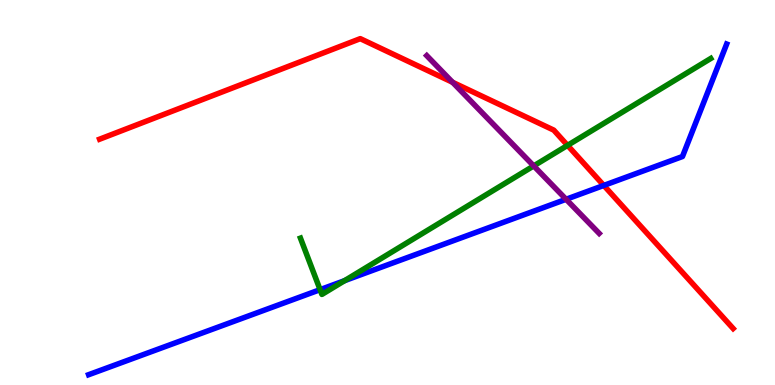[{'lines': ['blue', 'red'], 'intersections': [{'x': 7.79, 'y': 5.18}]}, {'lines': ['green', 'red'], 'intersections': [{'x': 7.32, 'y': 6.22}]}, {'lines': ['purple', 'red'], 'intersections': [{'x': 5.84, 'y': 7.86}]}, {'lines': ['blue', 'green'], 'intersections': [{'x': 4.13, 'y': 2.48}, {'x': 4.45, 'y': 2.71}]}, {'lines': ['blue', 'purple'], 'intersections': [{'x': 7.3, 'y': 4.82}]}, {'lines': ['green', 'purple'], 'intersections': [{'x': 6.89, 'y': 5.69}]}]